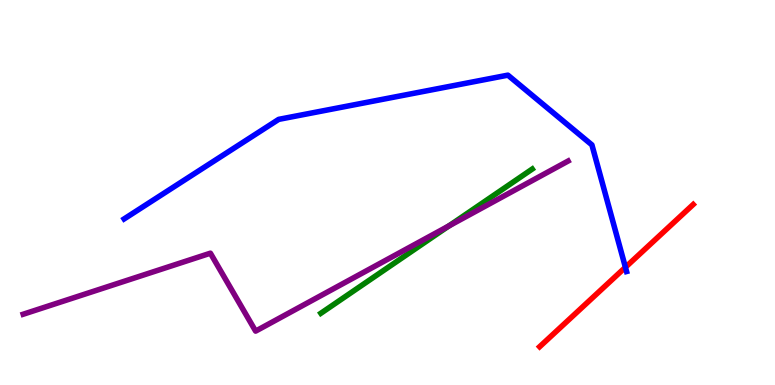[{'lines': ['blue', 'red'], 'intersections': [{'x': 8.07, 'y': 3.06}]}, {'lines': ['green', 'red'], 'intersections': []}, {'lines': ['purple', 'red'], 'intersections': []}, {'lines': ['blue', 'green'], 'intersections': []}, {'lines': ['blue', 'purple'], 'intersections': []}, {'lines': ['green', 'purple'], 'intersections': [{'x': 5.79, 'y': 4.13}]}]